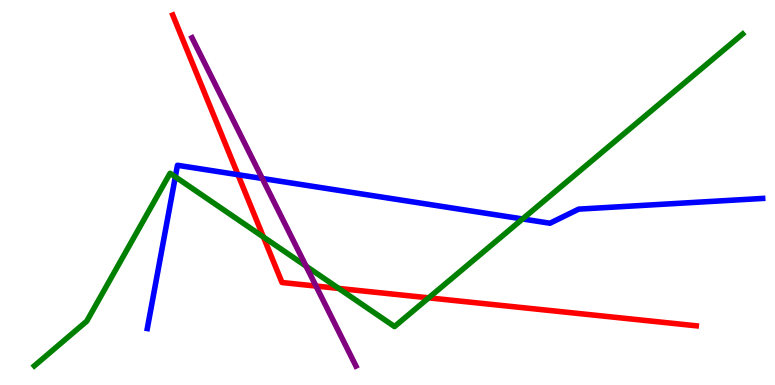[{'lines': ['blue', 'red'], 'intersections': [{'x': 3.07, 'y': 5.46}]}, {'lines': ['green', 'red'], 'intersections': [{'x': 3.4, 'y': 3.84}, {'x': 4.37, 'y': 2.51}, {'x': 5.53, 'y': 2.26}]}, {'lines': ['purple', 'red'], 'intersections': [{'x': 4.08, 'y': 2.57}]}, {'lines': ['blue', 'green'], 'intersections': [{'x': 2.26, 'y': 5.41}, {'x': 6.74, 'y': 4.31}]}, {'lines': ['blue', 'purple'], 'intersections': [{'x': 3.38, 'y': 5.36}]}, {'lines': ['green', 'purple'], 'intersections': [{'x': 3.95, 'y': 3.09}]}]